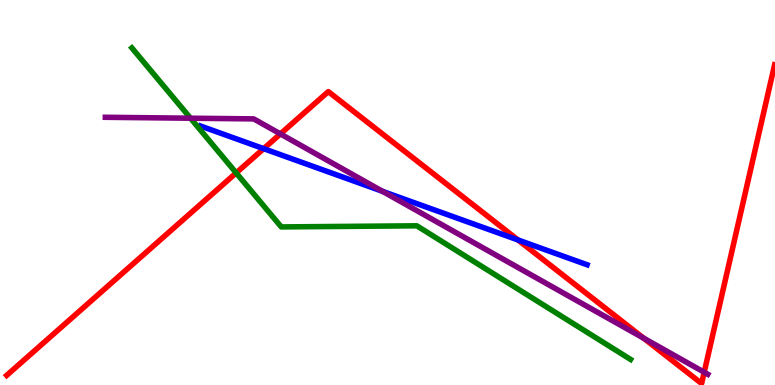[{'lines': ['blue', 'red'], 'intersections': [{'x': 3.4, 'y': 6.14}, {'x': 6.68, 'y': 3.77}]}, {'lines': ['green', 'red'], 'intersections': [{'x': 3.05, 'y': 5.51}]}, {'lines': ['purple', 'red'], 'intersections': [{'x': 3.62, 'y': 6.52}, {'x': 8.31, 'y': 1.22}, {'x': 9.09, 'y': 0.332}]}, {'lines': ['blue', 'green'], 'intersections': []}, {'lines': ['blue', 'purple'], 'intersections': [{'x': 4.94, 'y': 5.03}]}, {'lines': ['green', 'purple'], 'intersections': [{'x': 2.46, 'y': 6.93}]}]